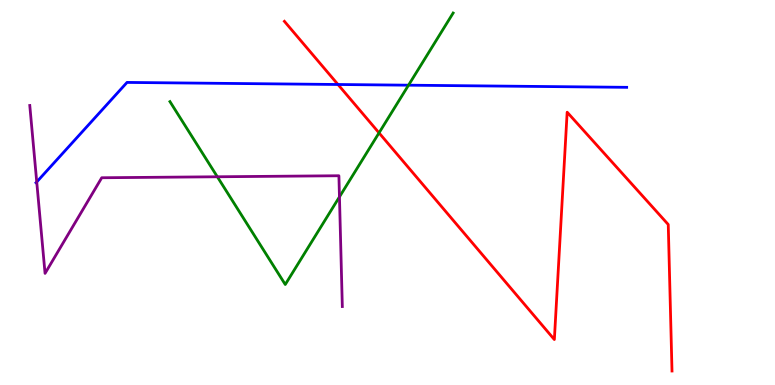[{'lines': ['blue', 'red'], 'intersections': [{'x': 4.36, 'y': 7.81}]}, {'lines': ['green', 'red'], 'intersections': [{'x': 4.89, 'y': 6.55}]}, {'lines': ['purple', 'red'], 'intersections': []}, {'lines': ['blue', 'green'], 'intersections': [{'x': 5.27, 'y': 7.79}]}, {'lines': ['blue', 'purple'], 'intersections': [{'x': 0.474, 'y': 5.27}]}, {'lines': ['green', 'purple'], 'intersections': [{'x': 2.8, 'y': 5.41}, {'x': 4.38, 'y': 4.89}]}]